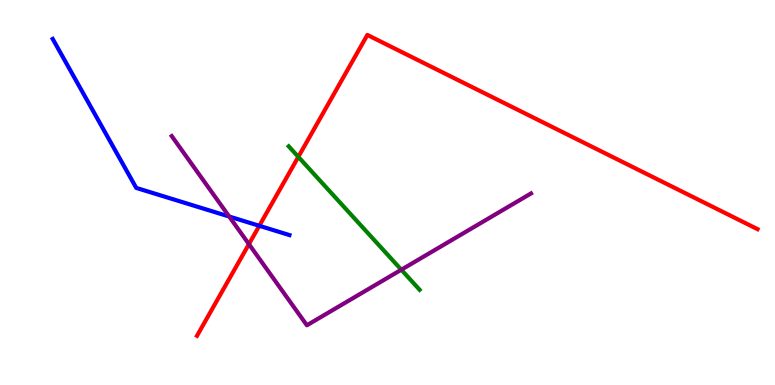[{'lines': ['blue', 'red'], 'intersections': [{'x': 3.35, 'y': 4.14}]}, {'lines': ['green', 'red'], 'intersections': [{'x': 3.85, 'y': 5.93}]}, {'lines': ['purple', 'red'], 'intersections': [{'x': 3.21, 'y': 3.66}]}, {'lines': ['blue', 'green'], 'intersections': []}, {'lines': ['blue', 'purple'], 'intersections': [{'x': 2.96, 'y': 4.38}]}, {'lines': ['green', 'purple'], 'intersections': [{'x': 5.18, 'y': 2.99}]}]